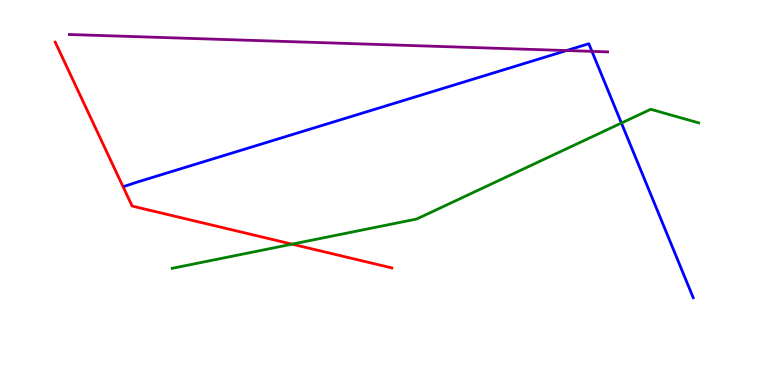[{'lines': ['blue', 'red'], 'intersections': []}, {'lines': ['green', 'red'], 'intersections': [{'x': 3.77, 'y': 3.66}]}, {'lines': ['purple', 'red'], 'intersections': []}, {'lines': ['blue', 'green'], 'intersections': [{'x': 8.02, 'y': 6.8}]}, {'lines': ['blue', 'purple'], 'intersections': [{'x': 7.31, 'y': 8.69}, {'x': 7.64, 'y': 8.67}]}, {'lines': ['green', 'purple'], 'intersections': []}]